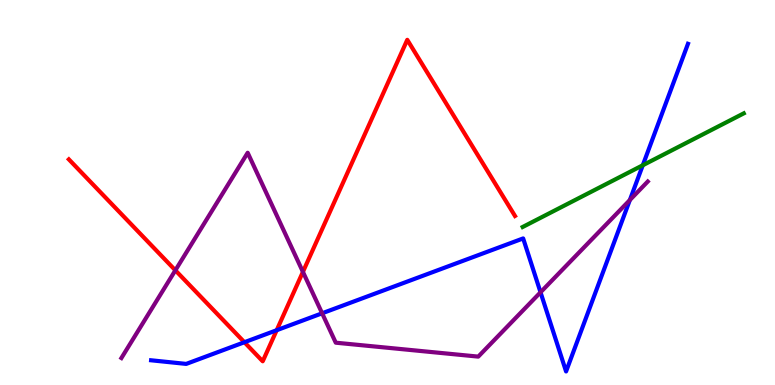[{'lines': ['blue', 'red'], 'intersections': [{'x': 3.15, 'y': 1.11}, {'x': 3.57, 'y': 1.42}]}, {'lines': ['green', 'red'], 'intersections': []}, {'lines': ['purple', 'red'], 'intersections': [{'x': 2.26, 'y': 2.98}, {'x': 3.91, 'y': 2.94}]}, {'lines': ['blue', 'green'], 'intersections': [{'x': 8.29, 'y': 5.71}]}, {'lines': ['blue', 'purple'], 'intersections': [{'x': 4.16, 'y': 1.86}, {'x': 6.97, 'y': 2.41}, {'x': 8.13, 'y': 4.8}]}, {'lines': ['green', 'purple'], 'intersections': []}]